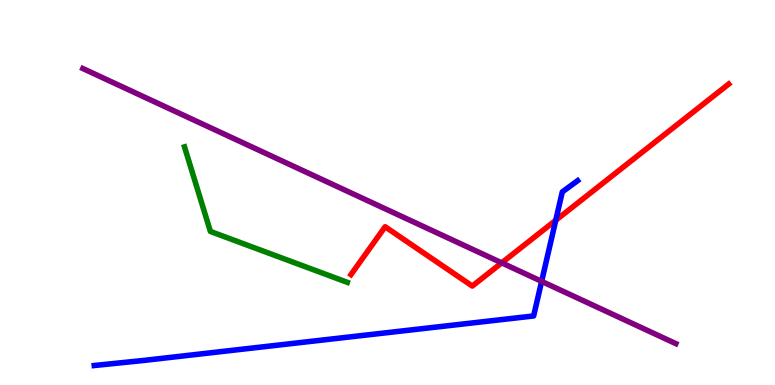[{'lines': ['blue', 'red'], 'intersections': [{'x': 7.17, 'y': 4.28}]}, {'lines': ['green', 'red'], 'intersections': []}, {'lines': ['purple', 'red'], 'intersections': [{'x': 6.47, 'y': 3.17}]}, {'lines': ['blue', 'green'], 'intersections': []}, {'lines': ['blue', 'purple'], 'intersections': [{'x': 6.99, 'y': 2.69}]}, {'lines': ['green', 'purple'], 'intersections': []}]